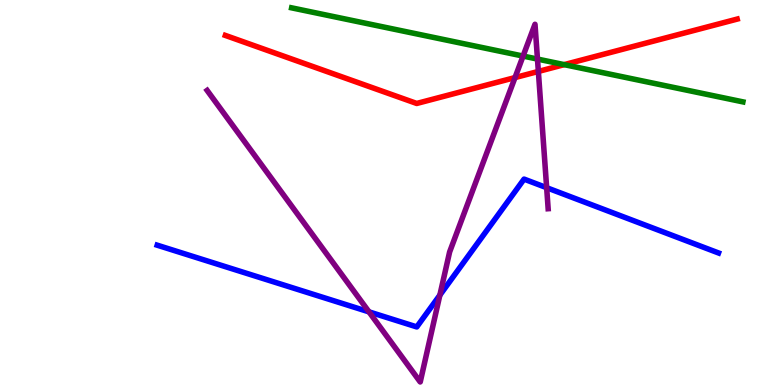[{'lines': ['blue', 'red'], 'intersections': []}, {'lines': ['green', 'red'], 'intersections': [{'x': 7.28, 'y': 8.32}]}, {'lines': ['purple', 'red'], 'intersections': [{'x': 6.65, 'y': 7.98}, {'x': 6.95, 'y': 8.14}]}, {'lines': ['blue', 'green'], 'intersections': []}, {'lines': ['blue', 'purple'], 'intersections': [{'x': 4.76, 'y': 1.9}, {'x': 5.68, 'y': 2.34}, {'x': 7.05, 'y': 5.12}]}, {'lines': ['green', 'purple'], 'intersections': [{'x': 6.75, 'y': 8.54}, {'x': 6.94, 'y': 8.47}]}]